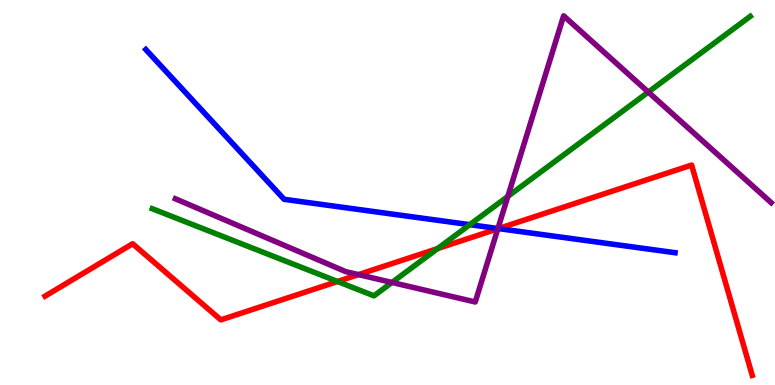[{'lines': ['blue', 'red'], 'intersections': [{'x': 6.43, 'y': 4.06}]}, {'lines': ['green', 'red'], 'intersections': [{'x': 4.36, 'y': 2.69}, {'x': 5.65, 'y': 3.54}]}, {'lines': ['purple', 'red'], 'intersections': [{'x': 4.63, 'y': 2.87}, {'x': 6.42, 'y': 4.06}]}, {'lines': ['blue', 'green'], 'intersections': [{'x': 6.06, 'y': 4.16}]}, {'lines': ['blue', 'purple'], 'intersections': [{'x': 6.42, 'y': 4.06}]}, {'lines': ['green', 'purple'], 'intersections': [{'x': 5.06, 'y': 2.66}, {'x': 6.55, 'y': 4.9}, {'x': 8.37, 'y': 7.61}]}]